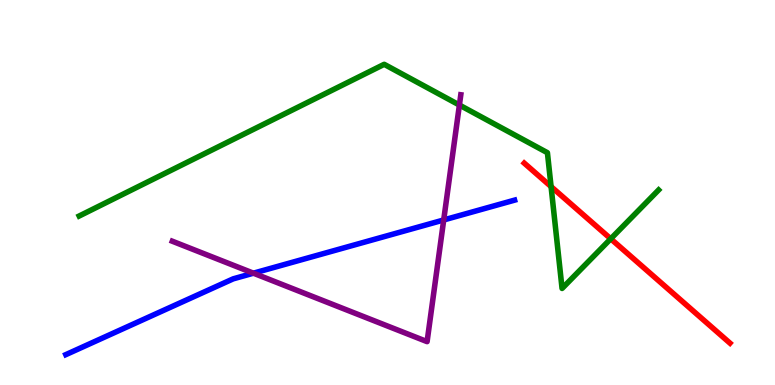[{'lines': ['blue', 'red'], 'intersections': []}, {'lines': ['green', 'red'], 'intersections': [{'x': 7.11, 'y': 5.15}, {'x': 7.88, 'y': 3.8}]}, {'lines': ['purple', 'red'], 'intersections': []}, {'lines': ['blue', 'green'], 'intersections': []}, {'lines': ['blue', 'purple'], 'intersections': [{'x': 3.27, 'y': 2.9}, {'x': 5.73, 'y': 4.29}]}, {'lines': ['green', 'purple'], 'intersections': [{'x': 5.93, 'y': 7.27}]}]